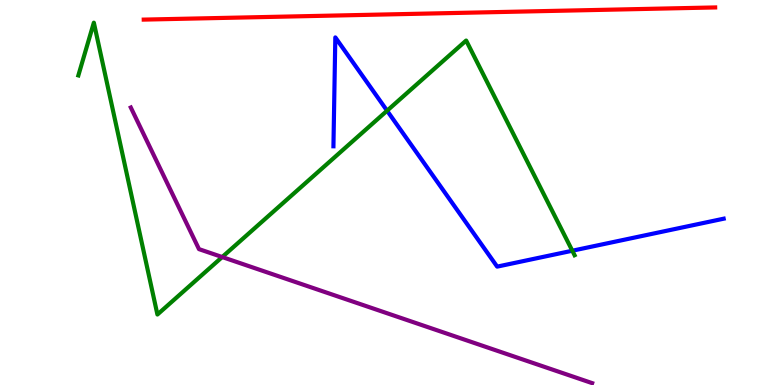[{'lines': ['blue', 'red'], 'intersections': []}, {'lines': ['green', 'red'], 'intersections': []}, {'lines': ['purple', 'red'], 'intersections': []}, {'lines': ['blue', 'green'], 'intersections': [{'x': 4.99, 'y': 7.12}, {'x': 7.38, 'y': 3.49}]}, {'lines': ['blue', 'purple'], 'intersections': []}, {'lines': ['green', 'purple'], 'intersections': [{'x': 2.87, 'y': 3.32}]}]